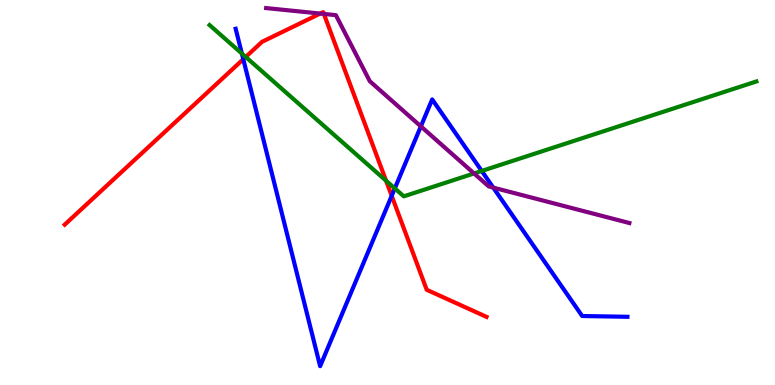[{'lines': ['blue', 'red'], 'intersections': [{'x': 3.14, 'y': 8.46}, {'x': 5.05, 'y': 4.91}]}, {'lines': ['green', 'red'], 'intersections': [{'x': 3.17, 'y': 8.52}, {'x': 4.98, 'y': 5.31}]}, {'lines': ['purple', 'red'], 'intersections': [{'x': 4.13, 'y': 9.65}, {'x': 4.18, 'y': 9.64}]}, {'lines': ['blue', 'green'], 'intersections': [{'x': 3.12, 'y': 8.61}, {'x': 5.09, 'y': 5.11}, {'x': 6.22, 'y': 5.56}]}, {'lines': ['blue', 'purple'], 'intersections': [{'x': 5.43, 'y': 6.72}, {'x': 6.36, 'y': 5.13}]}, {'lines': ['green', 'purple'], 'intersections': [{'x': 6.12, 'y': 5.5}]}]